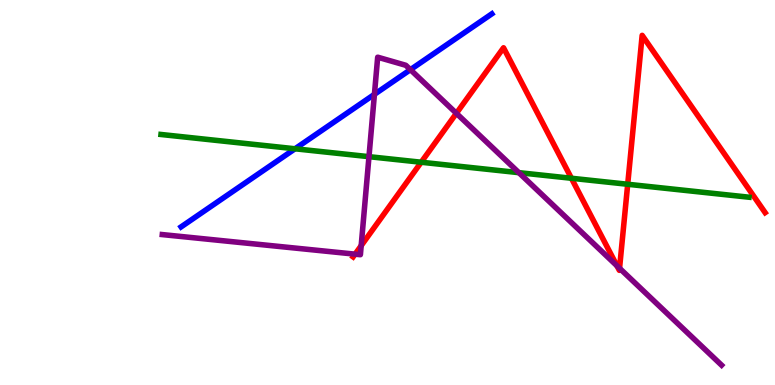[{'lines': ['blue', 'red'], 'intersections': []}, {'lines': ['green', 'red'], 'intersections': [{'x': 5.43, 'y': 5.79}, {'x': 7.37, 'y': 5.37}, {'x': 8.1, 'y': 5.21}]}, {'lines': ['purple', 'red'], 'intersections': [{'x': 4.58, 'y': 3.4}, {'x': 4.66, 'y': 3.62}, {'x': 5.89, 'y': 7.06}, {'x': 7.96, 'y': 3.1}, {'x': 7.99, 'y': 3.03}]}, {'lines': ['blue', 'green'], 'intersections': [{'x': 3.81, 'y': 6.14}]}, {'lines': ['blue', 'purple'], 'intersections': [{'x': 4.83, 'y': 7.55}, {'x': 5.3, 'y': 8.19}]}, {'lines': ['green', 'purple'], 'intersections': [{'x': 4.76, 'y': 5.93}, {'x': 6.7, 'y': 5.52}]}]